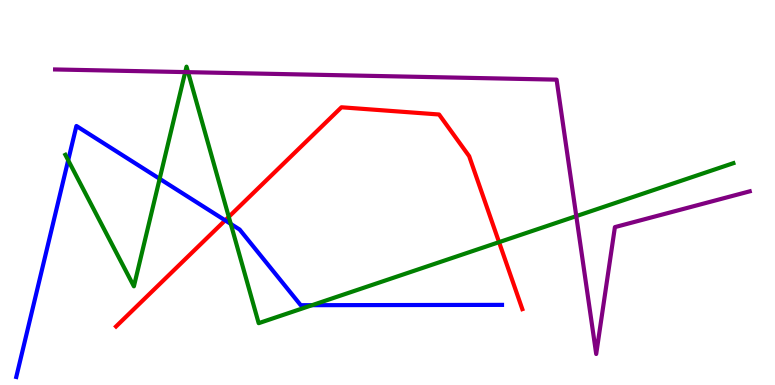[{'lines': ['blue', 'red'], 'intersections': [{'x': 2.91, 'y': 4.28}]}, {'lines': ['green', 'red'], 'intersections': [{'x': 2.95, 'y': 4.37}, {'x': 6.44, 'y': 3.71}]}, {'lines': ['purple', 'red'], 'intersections': []}, {'lines': ['blue', 'green'], 'intersections': [{'x': 0.88, 'y': 5.84}, {'x': 2.06, 'y': 5.36}, {'x': 2.98, 'y': 4.18}, {'x': 4.03, 'y': 2.07}]}, {'lines': ['blue', 'purple'], 'intersections': []}, {'lines': ['green', 'purple'], 'intersections': [{'x': 2.39, 'y': 8.13}, {'x': 2.43, 'y': 8.13}, {'x': 7.44, 'y': 4.39}]}]